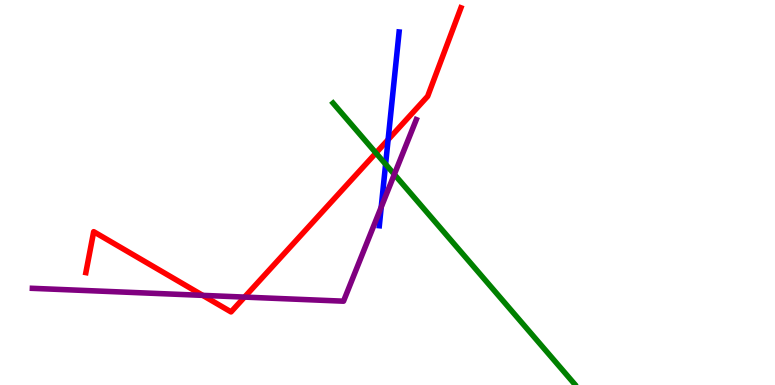[{'lines': ['blue', 'red'], 'intersections': [{'x': 5.01, 'y': 6.37}]}, {'lines': ['green', 'red'], 'intersections': [{'x': 4.85, 'y': 6.03}]}, {'lines': ['purple', 'red'], 'intersections': [{'x': 2.62, 'y': 2.33}, {'x': 3.16, 'y': 2.28}]}, {'lines': ['blue', 'green'], 'intersections': [{'x': 4.98, 'y': 5.73}]}, {'lines': ['blue', 'purple'], 'intersections': [{'x': 4.92, 'y': 4.62}]}, {'lines': ['green', 'purple'], 'intersections': [{'x': 5.09, 'y': 5.47}]}]